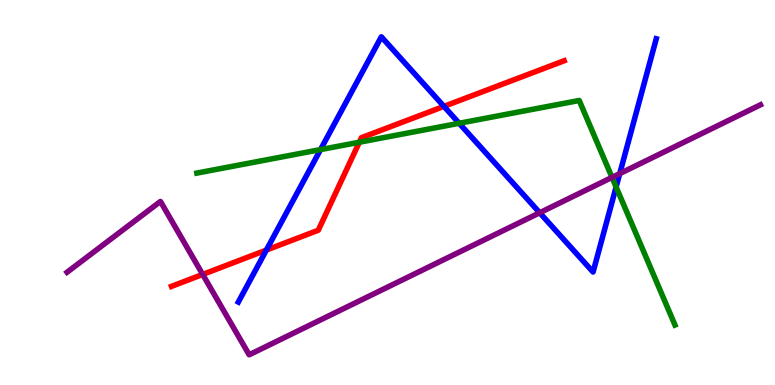[{'lines': ['blue', 'red'], 'intersections': [{'x': 3.44, 'y': 3.5}, {'x': 5.73, 'y': 7.24}]}, {'lines': ['green', 'red'], 'intersections': [{'x': 4.64, 'y': 6.31}]}, {'lines': ['purple', 'red'], 'intersections': [{'x': 2.62, 'y': 2.87}]}, {'lines': ['blue', 'green'], 'intersections': [{'x': 4.14, 'y': 6.11}, {'x': 5.92, 'y': 6.8}, {'x': 7.95, 'y': 5.14}]}, {'lines': ['blue', 'purple'], 'intersections': [{'x': 6.96, 'y': 4.47}, {'x': 8.0, 'y': 5.49}]}, {'lines': ['green', 'purple'], 'intersections': [{'x': 7.9, 'y': 5.39}]}]